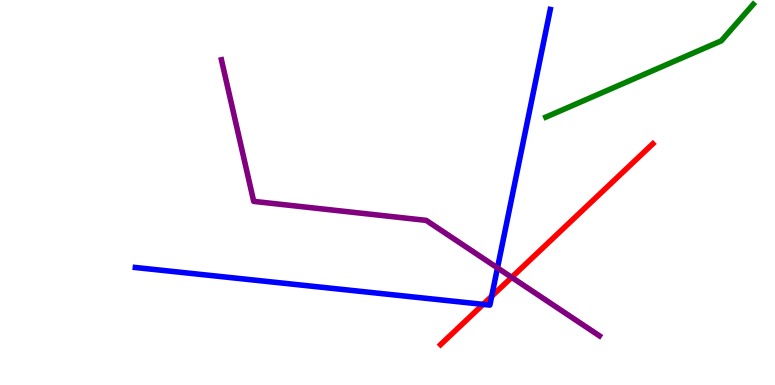[{'lines': ['blue', 'red'], 'intersections': [{'x': 6.23, 'y': 2.09}, {'x': 6.34, 'y': 2.3}]}, {'lines': ['green', 'red'], 'intersections': []}, {'lines': ['purple', 'red'], 'intersections': [{'x': 6.6, 'y': 2.8}]}, {'lines': ['blue', 'green'], 'intersections': []}, {'lines': ['blue', 'purple'], 'intersections': [{'x': 6.42, 'y': 3.04}]}, {'lines': ['green', 'purple'], 'intersections': []}]